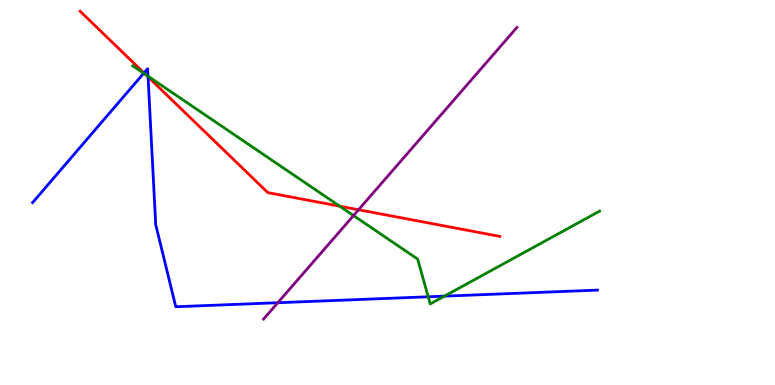[{'lines': ['blue', 'red'], 'intersections': [{'x': 1.86, 'y': 8.11}, {'x': 1.91, 'y': 8.0}]}, {'lines': ['green', 'red'], 'intersections': [{'x': 1.88, 'y': 8.06}, {'x': 4.38, 'y': 4.64}]}, {'lines': ['purple', 'red'], 'intersections': [{'x': 4.63, 'y': 4.55}]}, {'lines': ['blue', 'green'], 'intersections': [{'x': 1.85, 'y': 8.1}, {'x': 1.91, 'y': 8.02}, {'x': 5.53, 'y': 2.29}, {'x': 5.73, 'y': 2.31}]}, {'lines': ['blue', 'purple'], 'intersections': [{'x': 3.58, 'y': 2.14}]}, {'lines': ['green', 'purple'], 'intersections': [{'x': 4.56, 'y': 4.4}]}]